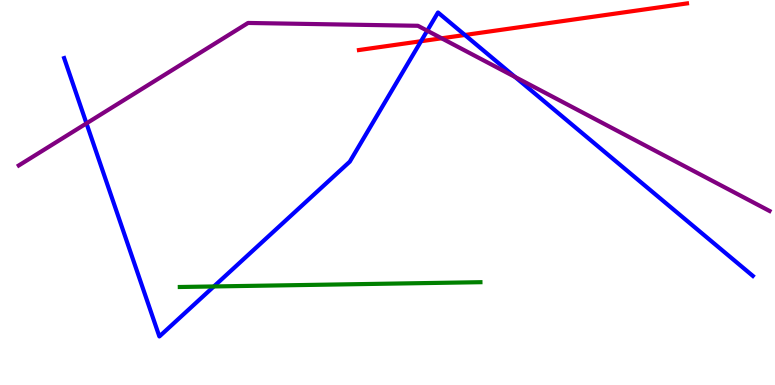[{'lines': ['blue', 'red'], 'intersections': [{'x': 5.43, 'y': 8.93}, {'x': 6.0, 'y': 9.09}]}, {'lines': ['green', 'red'], 'intersections': []}, {'lines': ['purple', 'red'], 'intersections': [{'x': 5.7, 'y': 9.01}]}, {'lines': ['blue', 'green'], 'intersections': [{'x': 2.76, 'y': 2.56}]}, {'lines': ['blue', 'purple'], 'intersections': [{'x': 1.12, 'y': 6.8}, {'x': 5.51, 'y': 9.2}, {'x': 6.65, 'y': 8.0}]}, {'lines': ['green', 'purple'], 'intersections': []}]